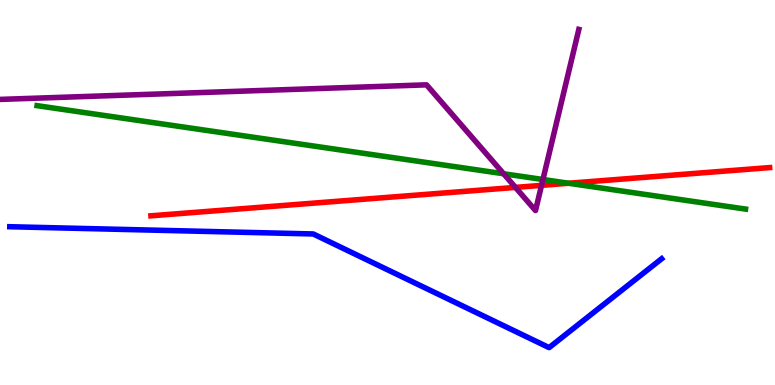[{'lines': ['blue', 'red'], 'intersections': []}, {'lines': ['green', 'red'], 'intersections': [{'x': 7.34, 'y': 5.24}]}, {'lines': ['purple', 'red'], 'intersections': [{'x': 6.65, 'y': 5.13}, {'x': 6.99, 'y': 5.19}]}, {'lines': ['blue', 'green'], 'intersections': []}, {'lines': ['blue', 'purple'], 'intersections': []}, {'lines': ['green', 'purple'], 'intersections': [{'x': 6.5, 'y': 5.49}, {'x': 7.01, 'y': 5.34}]}]